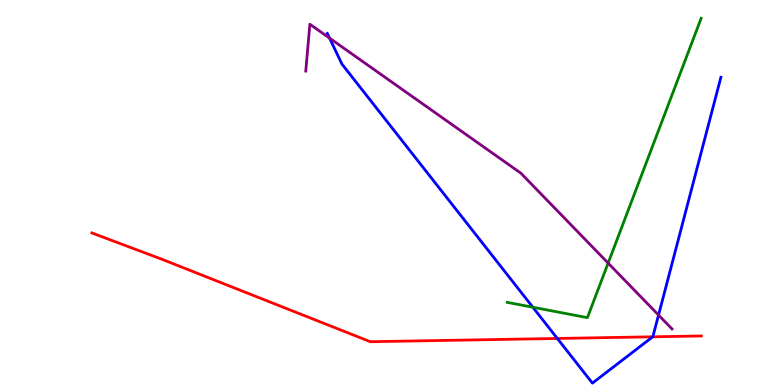[{'lines': ['blue', 'red'], 'intersections': [{'x': 7.19, 'y': 1.21}, {'x': 8.42, 'y': 1.25}]}, {'lines': ['green', 'red'], 'intersections': []}, {'lines': ['purple', 'red'], 'intersections': []}, {'lines': ['blue', 'green'], 'intersections': [{'x': 6.88, 'y': 2.02}]}, {'lines': ['blue', 'purple'], 'intersections': [{'x': 4.25, 'y': 9.01}, {'x': 8.5, 'y': 1.82}]}, {'lines': ['green', 'purple'], 'intersections': [{'x': 7.85, 'y': 3.17}]}]